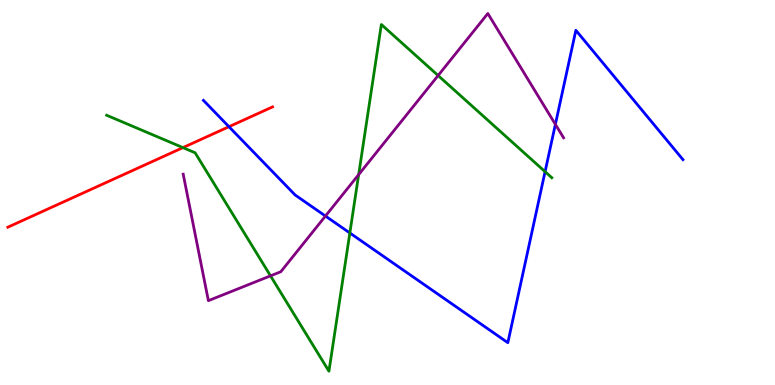[{'lines': ['blue', 'red'], 'intersections': [{'x': 2.95, 'y': 6.71}]}, {'lines': ['green', 'red'], 'intersections': [{'x': 2.36, 'y': 6.17}]}, {'lines': ['purple', 'red'], 'intersections': []}, {'lines': ['blue', 'green'], 'intersections': [{'x': 4.51, 'y': 3.95}, {'x': 7.03, 'y': 5.54}]}, {'lines': ['blue', 'purple'], 'intersections': [{'x': 4.2, 'y': 4.39}, {'x': 7.17, 'y': 6.77}]}, {'lines': ['green', 'purple'], 'intersections': [{'x': 3.49, 'y': 2.84}, {'x': 4.63, 'y': 5.46}, {'x': 5.65, 'y': 8.04}]}]